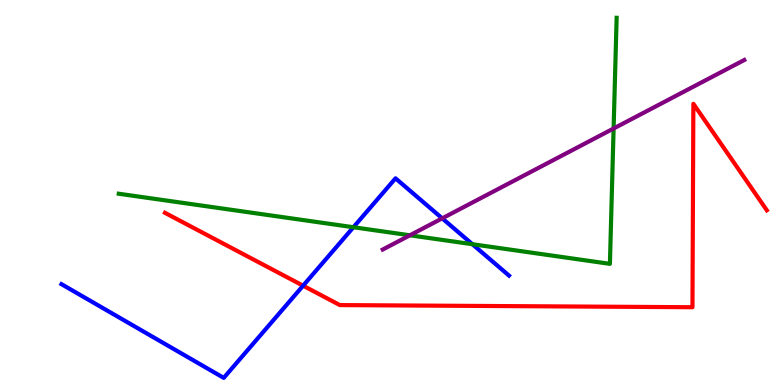[{'lines': ['blue', 'red'], 'intersections': [{'x': 3.91, 'y': 2.58}]}, {'lines': ['green', 'red'], 'intersections': []}, {'lines': ['purple', 'red'], 'intersections': []}, {'lines': ['blue', 'green'], 'intersections': [{'x': 4.56, 'y': 4.1}, {'x': 6.1, 'y': 3.66}]}, {'lines': ['blue', 'purple'], 'intersections': [{'x': 5.71, 'y': 4.33}]}, {'lines': ['green', 'purple'], 'intersections': [{'x': 5.29, 'y': 3.89}, {'x': 7.92, 'y': 6.66}]}]